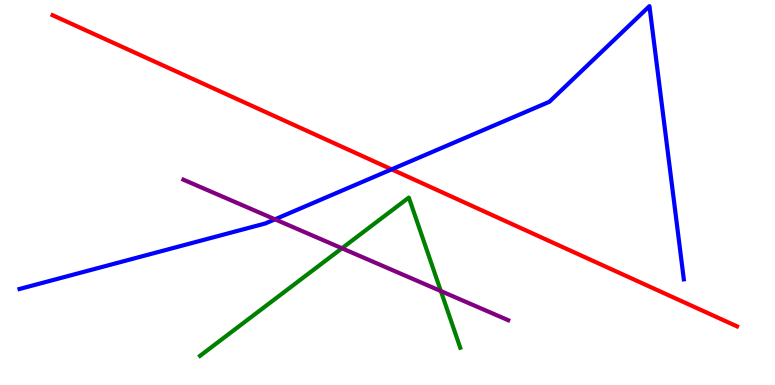[{'lines': ['blue', 'red'], 'intersections': [{'x': 5.05, 'y': 5.6}]}, {'lines': ['green', 'red'], 'intersections': []}, {'lines': ['purple', 'red'], 'intersections': []}, {'lines': ['blue', 'green'], 'intersections': []}, {'lines': ['blue', 'purple'], 'intersections': [{'x': 3.55, 'y': 4.3}]}, {'lines': ['green', 'purple'], 'intersections': [{'x': 4.41, 'y': 3.55}, {'x': 5.69, 'y': 2.44}]}]